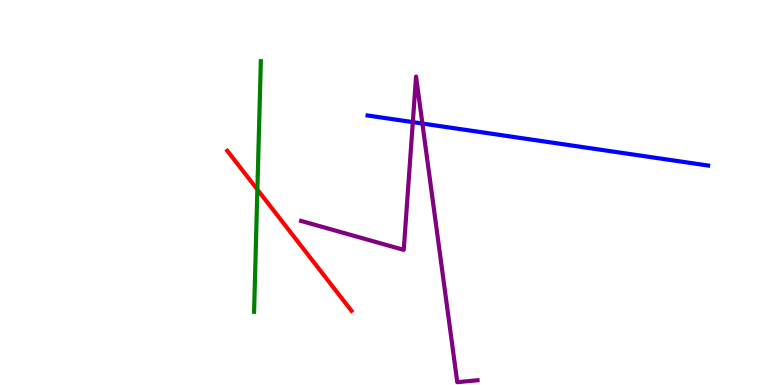[{'lines': ['blue', 'red'], 'intersections': []}, {'lines': ['green', 'red'], 'intersections': [{'x': 3.32, 'y': 5.08}]}, {'lines': ['purple', 'red'], 'intersections': []}, {'lines': ['blue', 'green'], 'intersections': []}, {'lines': ['blue', 'purple'], 'intersections': [{'x': 5.33, 'y': 6.83}, {'x': 5.45, 'y': 6.79}]}, {'lines': ['green', 'purple'], 'intersections': []}]